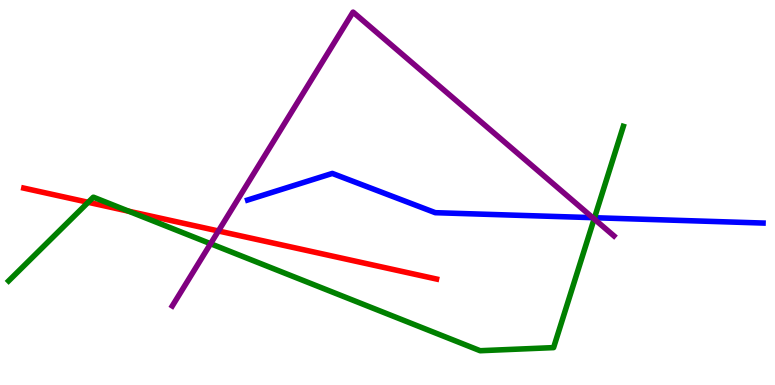[{'lines': ['blue', 'red'], 'intersections': []}, {'lines': ['green', 'red'], 'intersections': [{'x': 1.14, 'y': 4.75}, {'x': 1.66, 'y': 4.51}]}, {'lines': ['purple', 'red'], 'intersections': [{'x': 2.82, 'y': 4.0}]}, {'lines': ['blue', 'green'], 'intersections': [{'x': 7.67, 'y': 4.34}]}, {'lines': ['blue', 'purple'], 'intersections': [{'x': 7.65, 'y': 4.35}]}, {'lines': ['green', 'purple'], 'intersections': [{'x': 2.72, 'y': 3.67}, {'x': 7.67, 'y': 4.31}]}]